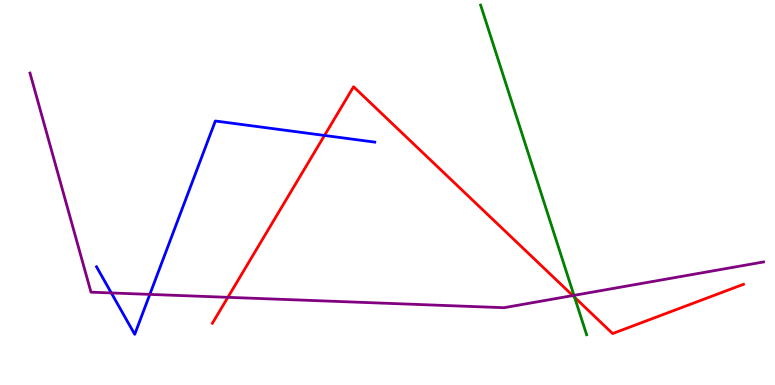[{'lines': ['blue', 'red'], 'intersections': [{'x': 4.19, 'y': 6.48}]}, {'lines': ['green', 'red'], 'intersections': [{'x': 7.41, 'y': 2.28}]}, {'lines': ['purple', 'red'], 'intersections': [{'x': 2.94, 'y': 2.28}, {'x': 7.39, 'y': 2.32}]}, {'lines': ['blue', 'green'], 'intersections': []}, {'lines': ['blue', 'purple'], 'intersections': [{'x': 1.44, 'y': 2.39}, {'x': 1.93, 'y': 2.35}]}, {'lines': ['green', 'purple'], 'intersections': [{'x': 7.41, 'y': 2.33}]}]